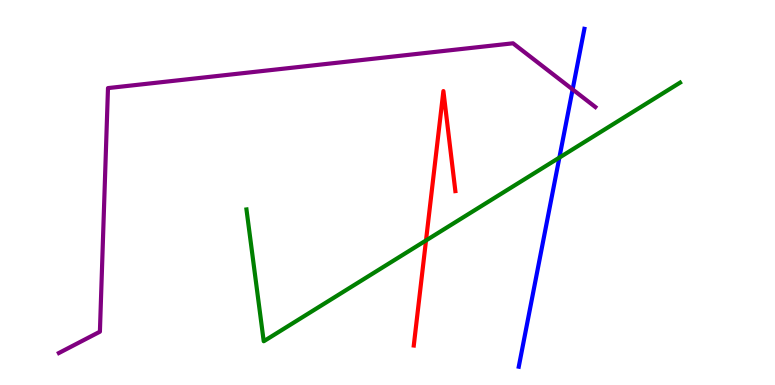[{'lines': ['blue', 'red'], 'intersections': []}, {'lines': ['green', 'red'], 'intersections': [{'x': 5.5, 'y': 3.75}]}, {'lines': ['purple', 'red'], 'intersections': []}, {'lines': ['blue', 'green'], 'intersections': [{'x': 7.22, 'y': 5.91}]}, {'lines': ['blue', 'purple'], 'intersections': [{'x': 7.39, 'y': 7.68}]}, {'lines': ['green', 'purple'], 'intersections': []}]